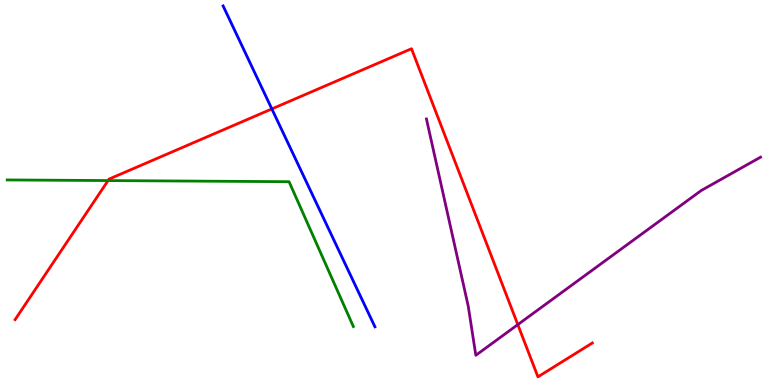[{'lines': ['blue', 'red'], 'intersections': [{'x': 3.51, 'y': 7.17}]}, {'lines': ['green', 'red'], 'intersections': [{'x': 1.39, 'y': 5.31}]}, {'lines': ['purple', 'red'], 'intersections': [{'x': 6.68, 'y': 1.57}]}, {'lines': ['blue', 'green'], 'intersections': []}, {'lines': ['blue', 'purple'], 'intersections': []}, {'lines': ['green', 'purple'], 'intersections': []}]